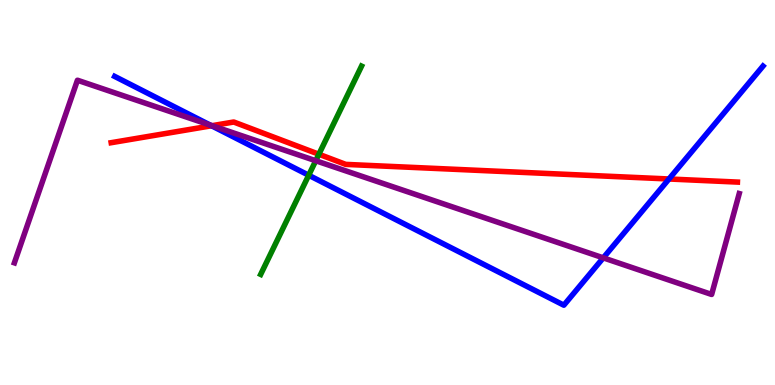[{'lines': ['blue', 'red'], 'intersections': [{'x': 2.73, 'y': 6.73}, {'x': 8.63, 'y': 5.35}]}, {'lines': ['green', 'red'], 'intersections': [{'x': 4.11, 'y': 5.99}]}, {'lines': ['purple', 'red'], 'intersections': [{'x': 2.74, 'y': 6.74}]}, {'lines': ['blue', 'green'], 'intersections': [{'x': 3.98, 'y': 5.45}]}, {'lines': ['blue', 'purple'], 'intersections': [{'x': 2.71, 'y': 6.75}, {'x': 7.78, 'y': 3.3}]}, {'lines': ['green', 'purple'], 'intersections': [{'x': 4.07, 'y': 5.83}]}]